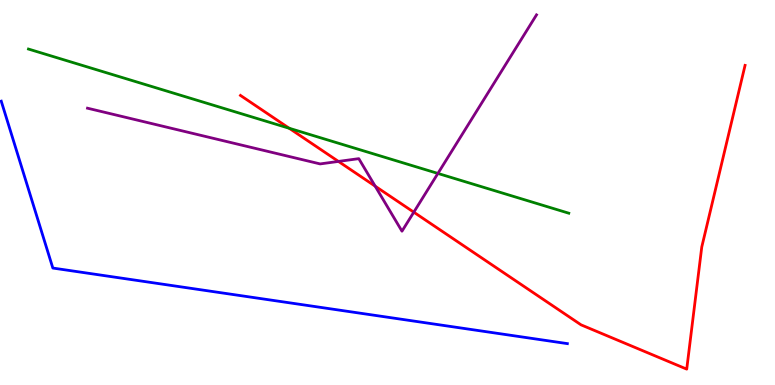[{'lines': ['blue', 'red'], 'intersections': []}, {'lines': ['green', 'red'], 'intersections': [{'x': 3.73, 'y': 6.67}]}, {'lines': ['purple', 'red'], 'intersections': [{'x': 4.37, 'y': 5.81}, {'x': 4.84, 'y': 5.16}, {'x': 5.34, 'y': 4.49}]}, {'lines': ['blue', 'green'], 'intersections': []}, {'lines': ['blue', 'purple'], 'intersections': []}, {'lines': ['green', 'purple'], 'intersections': [{'x': 5.65, 'y': 5.5}]}]